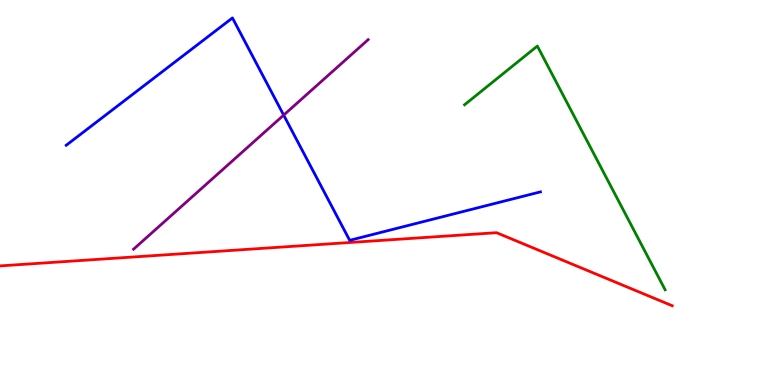[{'lines': ['blue', 'red'], 'intersections': []}, {'lines': ['green', 'red'], 'intersections': []}, {'lines': ['purple', 'red'], 'intersections': []}, {'lines': ['blue', 'green'], 'intersections': []}, {'lines': ['blue', 'purple'], 'intersections': [{'x': 3.66, 'y': 7.01}]}, {'lines': ['green', 'purple'], 'intersections': []}]